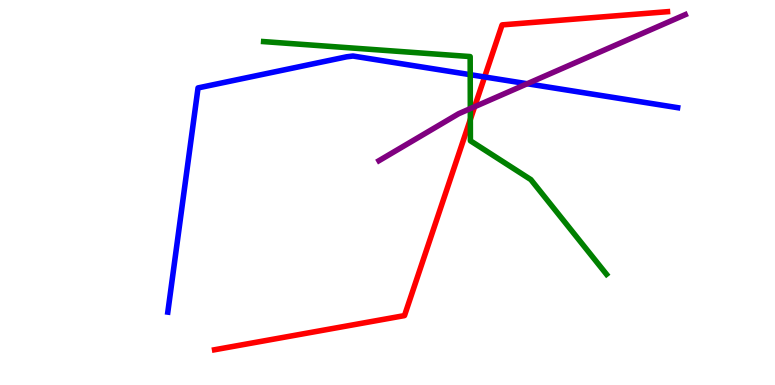[{'lines': ['blue', 'red'], 'intersections': [{'x': 6.25, 'y': 8.0}]}, {'lines': ['green', 'red'], 'intersections': [{'x': 6.07, 'y': 6.9}]}, {'lines': ['purple', 'red'], 'intersections': [{'x': 6.12, 'y': 7.23}]}, {'lines': ['blue', 'green'], 'intersections': [{'x': 6.07, 'y': 8.06}]}, {'lines': ['blue', 'purple'], 'intersections': [{'x': 6.8, 'y': 7.82}]}, {'lines': ['green', 'purple'], 'intersections': [{'x': 6.07, 'y': 7.18}]}]